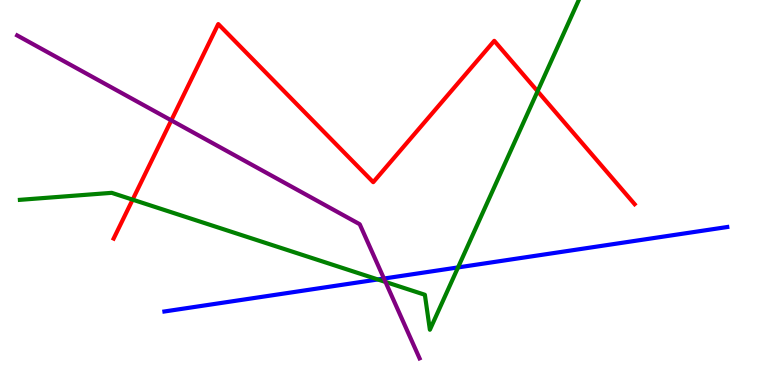[{'lines': ['blue', 'red'], 'intersections': []}, {'lines': ['green', 'red'], 'intersections': [{'x': 1.71, 'y': 4.81}, {'x': 6.94, 'y': 7.63}]}, {'lines': ['purple', 'red'], 'intersections': [{'x': 2.21, 'y': 6.87}]}, {'lines': ['blue', 'green'], 'intersections': [{'x': 4.88, 'y': 2.74}, {'x': 5.91, 'y': 3.05}]}, {'lines': ['blue', 'purple'], 'intersections': [{'x': 4.95, 'y': 2.77}]}, {'lines': ['green', 'purple'], 'intersections': [{'x': 4.97, 'y': 2.68}]}]